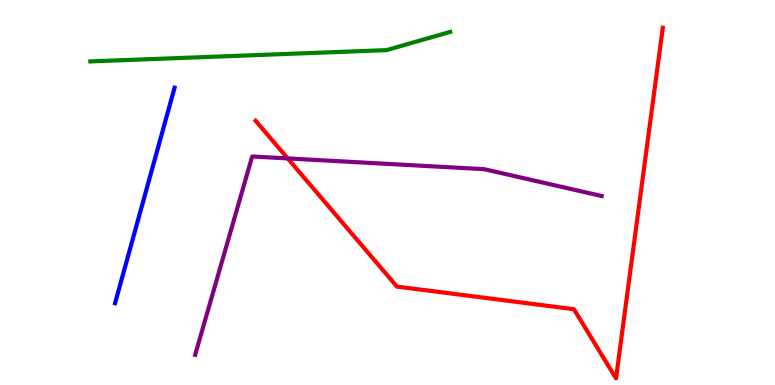[{'lines': ['blue', 'red'], 'intersections': []}, {'lines': ['green', 'red'], 'intersections': []}, {'lines': ['purple', 'red'], 'intersections': [{'x': 3.71, 'y': 5.89}]}, {'lines': ['blue', 'green'], 'intersections': []}, {'lines': ['blue', 'purple'], 'intersections': []}, {'lines': ['green', 'purple'], 'intersections': []}]